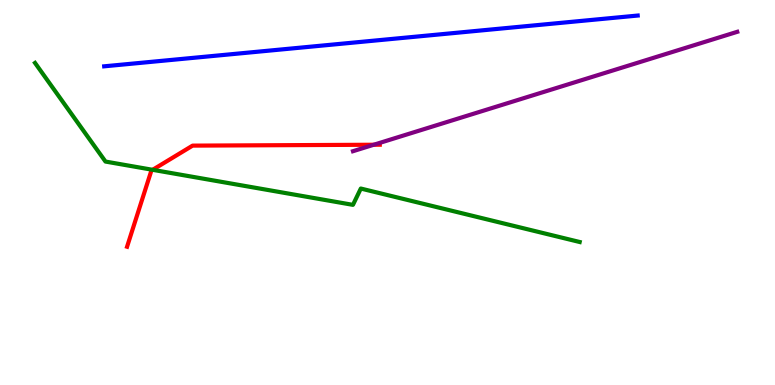[{'lines': ['blue', 'red'], 'intersections': []}, {'lines': ['green', 'red'], 'intersections': [{'x': 1.97, 'y': 5.59}]}, {'lines': ['purple', 'red'], 'intersections': [{'x': 4.82, 'y': 6.24}]}, {'lines': ['blue', 'green'], 'intersections': []}, {'lines': ['blue', 'purple'], 'intersections': []}, {'lines': ['green', 'purple'], 'intersections': []}]